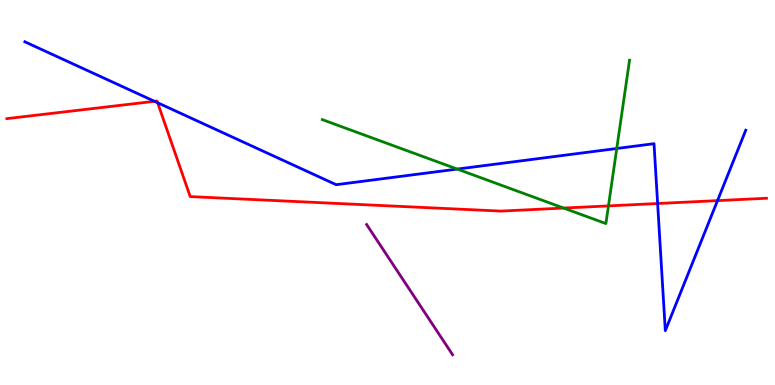[{'lines': ['blue', 'red'], 'intersections': [{'x': 1.99, 'y': 7.37}, {'x': 2.03, 'y': 7.33}, {'x': 8.49, 'y': 4.71}, {'x': 9.26, 'y': 4.79}]}, {'lines': ['green', 'red'], 'intersections': [{'x': 7.27, 'y': 4.6}, {'x': 7.85, 'y': 4.65}]}, {'lines': ['purple', 'red'], 'intersections': []}, {'lines': ['blue', 'green'], 'intersections': [{'x': 5.9, 'y': 5.61}, {'x': 7.96, 'y': 6.14}]}, {'lines': ['blue', 'purple'], 'intersections': []}, {'lines': ['green', 'purple'], 'intersections': []}]